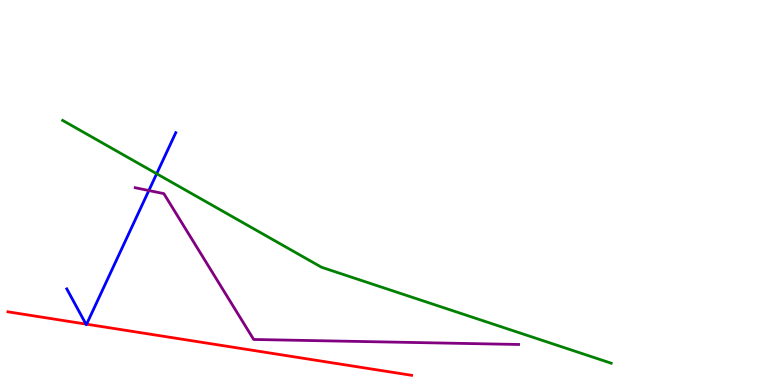[{'lines': ['blue', 'red'], 'intersections': [{'x': 1.11, 'y': 1.58}, {'x': 1.12, 'y': 1.58}]}, {'lines': ['green', 'red'], 'intersections': []}, {'lines': ['purple', 'red'], 'intersections': []}, {'lines': ['blue', 'green'], 'intersections': [{'x': 2.02, 'y': 5.49}]}, {'lines': ['blue', 'purple'], 'intersections': [{'x': 1.92, 'y': 5.05}]}, {'lines': ['green', 'purple'], 'intersections': []}]